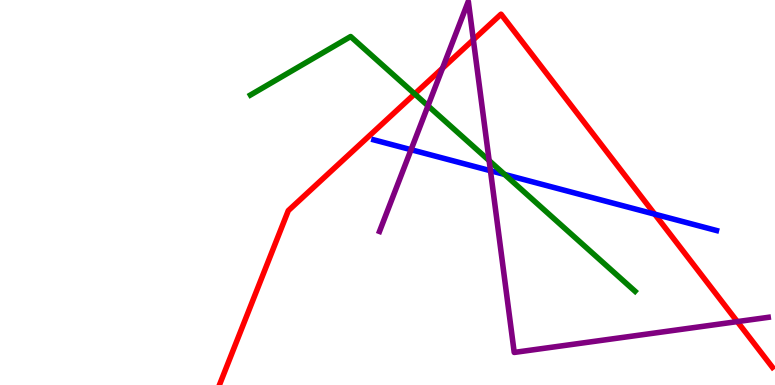[{'lines': ['blue', 'red'], 'intersections': [{'x': 8.45, 'y': 4.44}]}, {'lines': ['green', 'red'], 'intersections': [{'x': 5.35, 'y': 7.56}]}, {'lines': ['purple', 'red'], 'intersections': [{'x': 5.71, 'y': 8.23}, {'x': 6.11, 'y': 8.97}, {'x': 9.51, 'y': 1.65}]}, {'lines': ['blue', 'green'], 'intersections': [{'x': 6.51, 'y': 5.47}]}, {'lines': ['blue', 'purple'], 'intersections': [{'x': 5.3, 'y': 6.11}, {'x': 6.33, 'y': 5.57}]}, {'lines': ['green', 'purple'], 'intersections': [{'x': 5.52, 'y': 7.25}, {'x': 6.31, 'y': 5.83}]}]